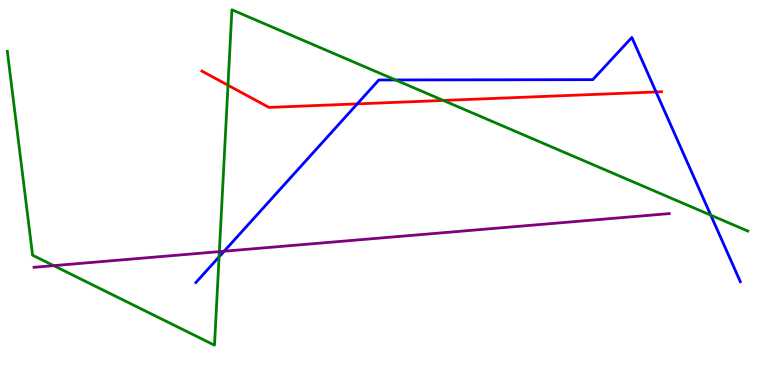[{'lines': ['blue', 'red'], 'intersections': [{'x': 4.61, 'y': 7.3}, {'x': 8.47, 'y': 7.61}]}, {'lines': ['green', 'red'], 'intersections': [{'x': 2.94, 'y': 7.79}, {'x': 5.72, 'y': 7.39}]}, {'lines': ['purple', 'red'], 'intersections': []}, {'lines': ['blue', 'green'], 'intersections': [{'x': 2.83, 'y': 3.33}, {'x': 5.1, 'y': 7.92}, {'x': 9.17, 'y': 4.41}]}, {'lines': ['blue', 'purple'], 'intersections': [{'x': 2.89, 'y': 3.47}]}, {'lines': ['green', 'purple'], 'intersections': [{'x': 0.693, 'y': 3.1}, {'x': 2.83, 'y': 3.46}]}]